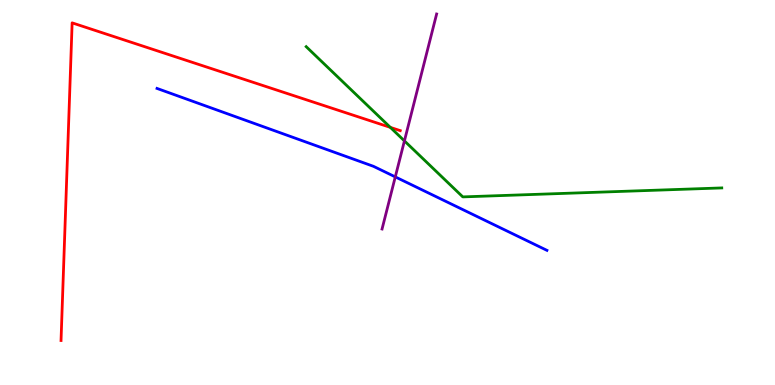[{'lines': ['blue', 'red'], 'intersections': []}, {'lines': ['green', 'red'], 'intersections': [{'x': 5.04, 'y': 6.69}]}, {'lines': ['purple', 'red'], 'intersections': []}, {'lines': ['blue', 'green'], 'intersections': []}, {'lines': ['blue', 'purple'], 'intersections': [{'x': 5.1, 'y': 5.41}]}, {'lines': ['green', 'purple'], 'intersections': [{'x': 5.22, 'y': 6.34}]}]